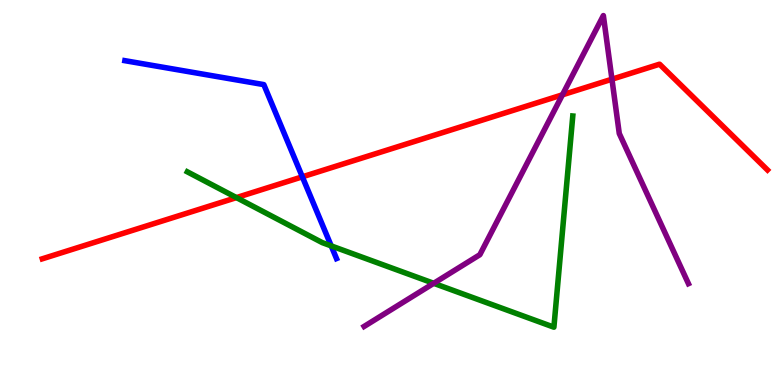[{'lines': ['blue', 'red'], 'intersections': [{'x': 3.9, 'y': 5.41}]}, {'lines': ['green', 'red'], 'intersections': [{'x': 3.05, 'y': 4.87}]}, {'lines': ['purple', 'red'], 'intersections': [{'x': 7.26, 'y': 7.54}, {'x': 7.9, 'y': 7.94}]}, {'lines': ['blue', 'green'], 'intersections': [{'x': 4.27, 'y': 3.61}]}, {'lines': ['blue', 'purple'], 'intersections': []}, {'lines': ['green', 'purple'], 'intersections': [{'x': 5.6, 'y': 2.64}]}]